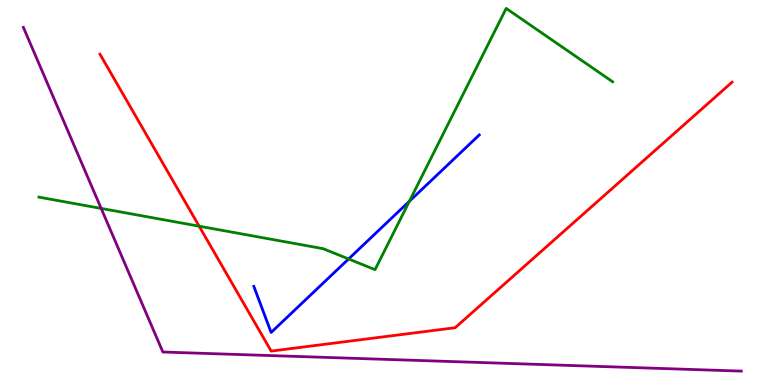[{'lines': ['blue', 'red'], 'intersections': []}, {'lines': ['green', 'red'], 'intersections': [{'x': 2.57, 'y': 4.12}]}, {'lines': ['purple', 'red'], 'intersections': []}, {'lines': ['blue', 'green'], 'intersections': [{'x': 4.5, 'y': 3.27}, {'x': 5.28, 'y': 4.77}]}, {'lines': ['blue', 'purple'], 'intersections': []}, {'lines': ['green', 'purple'], 'intersections': [{'x': 1.31, 'y': 4.59}]}]